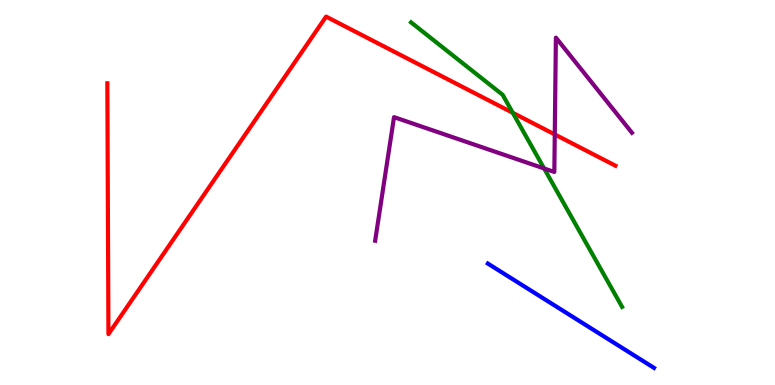[{'lines': ['blue', 'red'], 'intersections': []}, {'lines': ['green', 'red'], 'intersections': [{'x': 6.62, 'y': 7.07}]}, {'lines': ['purple', 'red'], 'intersections': [{'x': 7.16, 'y': 6.51}]}, {'lines': ['blue', 'green'], 'intersections': []}, {'lines': ['blue', 'purple'], 'intersections': []}, {'lines': ['green', 'purple'], 'intersections': [{'x': 7.02, 'y': 5.62}]}]